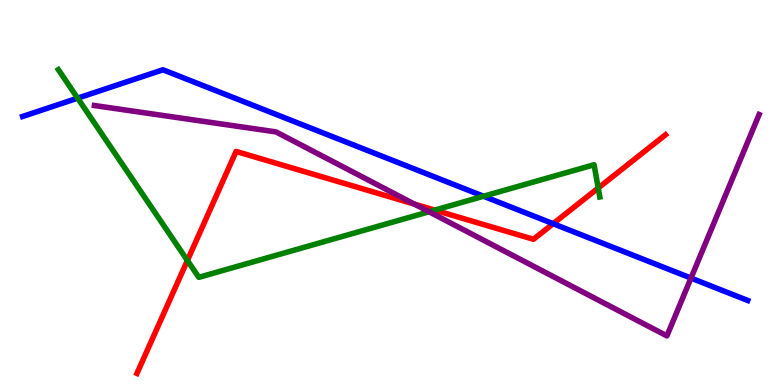[{'lines': ['blue', 'red'], 'intersections': [{'x': 7.14, 'y': 4.19}]}, {'lines': ['green', 'red'], 'intersections': [{'x': 2.42, 'y': 3.23}, {'x': 5.61, 'y': 4.54}, {'x': 7.72, 'y': 5.12}]}, {'lines': ['purple', 'red'], 'intersections': [{'x': 5.35, 'y': 4.7}]}, {'lines': ['blue', 'green'], 'intersections': [{'x': 1.0, 'y': 7.45}, {'x': 6.24, 'y': 4.9}]}, {'lines': ['blue', 'purple'], 'intersections': [{'x': 8.92, 'y': 2.78}]}, {'lines': ['green', 'purple'], 'intersections': [{'x': 5.54, 'y': 4.5}]}]